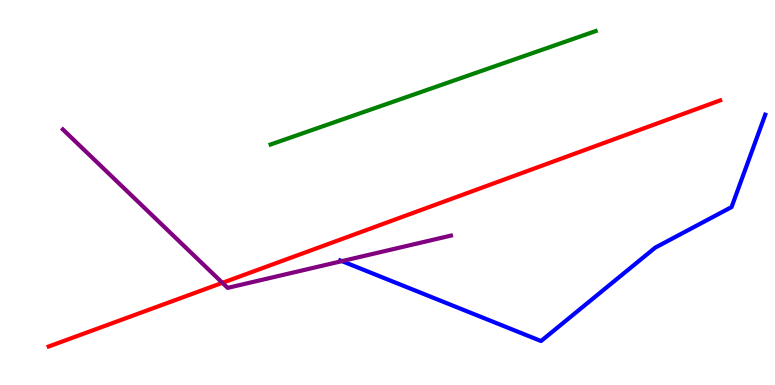[{'lines': ['blue', 'red'], 'intersections': []}, {'lines': ['green', 'red'], 'intersections': []}, {'lines': ['purple', 'red'], 'intersections': [{'x': 2.87, 'y': 2.65}]}, {'lines': ['blue', 'green'], 'intersections': []}, {'lines': ['blue', 'purple'], 'intersections': [{'x': 4.41, 'y': 3.22}]}, {'lines': ['green', 'purple'], 'intersections': []}]